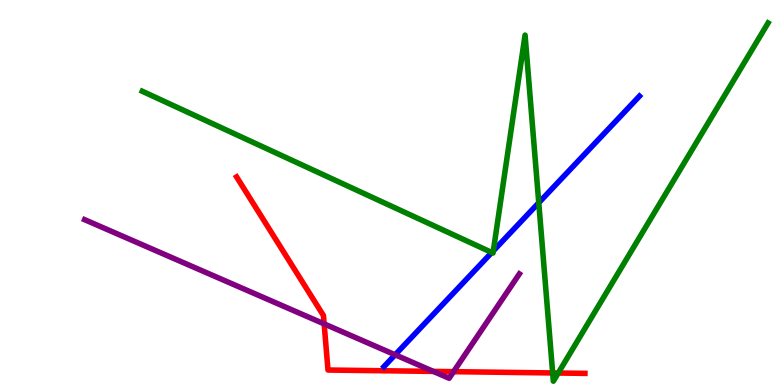[{'lines': ['blue', 'red'], 'intersections': []}, {'lines': ['green', 'red'], 'intersections': [{'x': 7.13, 'y': 0.313}, {'x': 7.2, 'y': 0.311}]}, {'lines': ['purple', 'red'], 'intersections': [{'x': 4.18, 'y': 1.59}, {'x': 5.59, 'y': 0.353}, {'x': 5.85, 'y': 0.346}]}, {'lines': ['blue', 'green'], 'intersections': [{'x': 6.35, 'y': 3.44}, {'x': 6.37, 'y': 3.48}, {'x': 6.95, 'y': 4.73}]}, {'lines': ['blue', 'purple'], 'intersections': [{'x': 5.1, 'y': 0.785}]}, {'lines': ['green', 'purple'], 'intersections': []}]